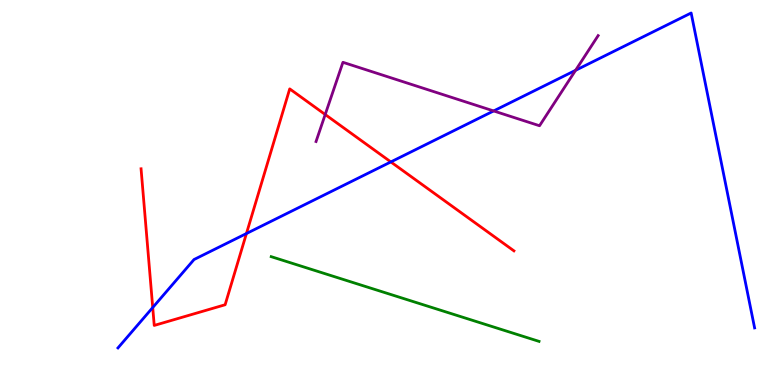[{'lines': ['blue', 'red'], 'intersections': [{'x': 1.97, 'y': 2.01}, {'x': 3.18, 'y': 3.93}, {'x': 5.04, 'y': 5.79}]}, {'lines': ['green', 'red'], 'intersections': []}, {'lines': ['purple', 'red'], 'intersections': [{'x': 4.2, 'y': 7.03}]}, {'lines': ['blue', 'green'], 'intersections': []}, {'lines': ['blue', 'purple'], 'intersections': [{'x': 6.37, 'y': 7.12}, {'x': 7.43, 'y': 8.17}]}, {'lines': ['green', 'purple'], 'intersections': []}]